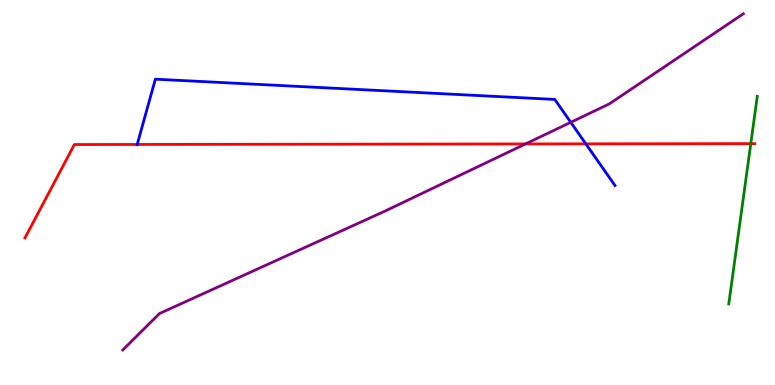[{'lines': ['blue', 'red'], 'intersections': [{'x': 1.77, 'y': 6.25}, {'x': 7.56, 'y': 6.26}]}, {'lines': ['green', 'red'], 'intersections': [{'x': 9.69, 'y': 6.27}]}, {'lines': ['purple', 'red'], 'intersections': [{'x': 6.78, 'y': 6.26}]}, {'lines': ['blue', 'green'], 'intersections': []}, {'lines': ['blue', 'purple'], 'intersections': [{'x': 7.36, 'y': 6.82}]}, {'lines': ['green', 'purple'], 'intersections': []}]